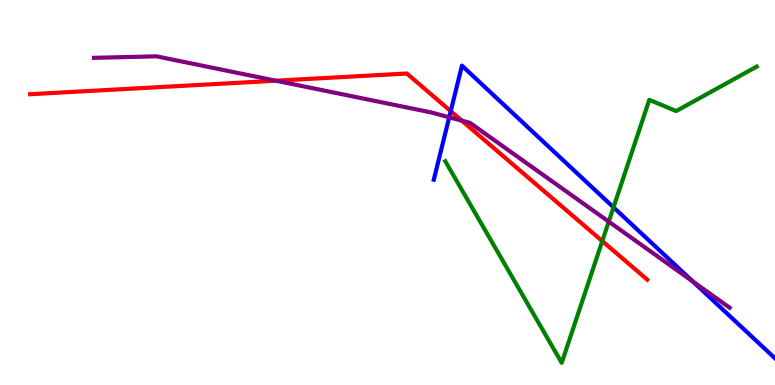[{'lines': ['blue', 'red'], 'intersections': [{'x': 5.82, 'y': 7.11}]}, {'lines': ['green', 'red'], 'intersections': [{'x': 7.77, 'y': 3.74}]}, {'lines': ['purple', 'red'], 'intersections': [{'x': 3.56, 'y': 7.9}, {'x': 5.96, 'y': 6.87}]}, {'lines': ['blue', 'green'], 'intersections': [{'x': 7.92, 'y': 4.61}]}, {'lines': ['blue', 'purple'], 'intersections': [{'x': 5.8, 'y': 6.95}, {'x': 8.94, 'y': 2.69}]}, {'lines': ['green', 'purple'], 'intersections': [{'x': 7.85, 'y': 4.24}]}]